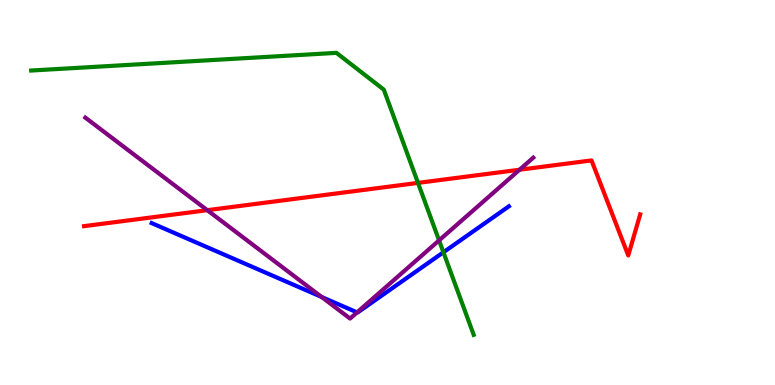[{'lines': ['blue', 'red'], 'intersections': []}, {'lines': ['green', 'red'], 'intersections': [{'x': 5.39, 'y': 5.25}]}, {'lines': ['purple', 'red'], 'intersections': [{'x': 2.67, 'y': 4.54}, {'x': 6.7, 'y': 5.59}]}, {'lines': ['blue', 'green'], 'intersections': [{'x': 5.72, 'y': 3.45}]}, {'lines': ['blue', 'purple'], 'intersections': [{'x': 4.15, 'y': 2.29}, {'x': 4.61, 'y': 1.89}]}, {'lines': ['green', 'purple'], 'intersections': [{'x': 5.67, 'y': 3.76}]}]